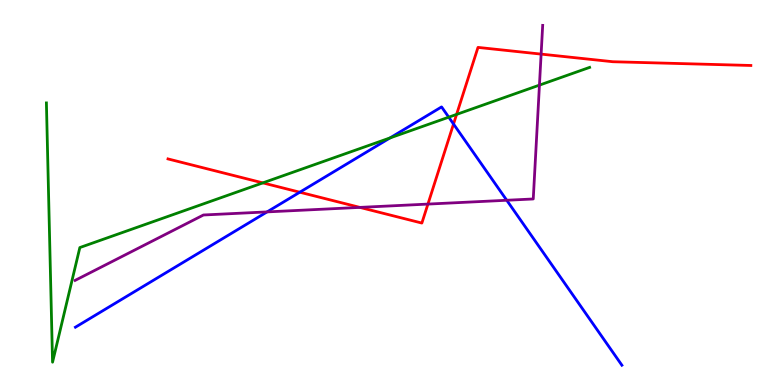[{'lines': ['blue', 'red'], 'intersections': [{'x': 3.87, 'y': 5.01}, {'x': 5.85, 'y': 6.78}]}, {'lines': ['green', 'red'], 'intersections': [{'x': 3.39, 'y': 5.25}, {'x': 5.89, 'y': 7.03}]}, {'lines': ['purple', 'red'], 'intersections': [{'x': 4.64, 'y': 4.61}, {'x': 5.52, 'y': 4.7}, {'x': 6.98, 'y': 8.59}]}, {'lines': ['blue', 'green'], 'intersections': [{'x': 5.03, 'y': 6.42}, {'x': 5.79, 'y': 6.96}]}, {'lines': ['blue', 'purple'], 'intersections': [{'x': 3.45, 'y': 4.5}, {'x': 6.54, 'y': 4.8}]}, {'lines': ['green', 'purple'], 'intersections': [{'x': 6.96, 'y': 7.79}]}]